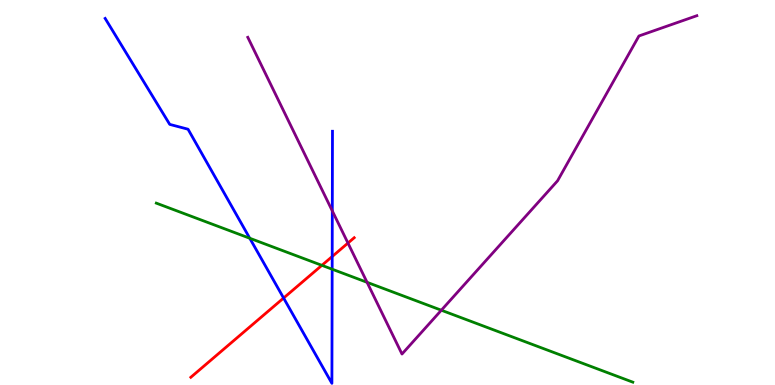[{'lines': ['blue', 'red'], 'intersections': [{'x': 3.66, 'y': 2.26}, {'x': 4.29, 'y': 3.34}]}, {'lines': ['green', 'red'], 'intersections': [{'x': 4.15, 'y': 3.11}]}, {'lines': ['purple', 'red'], 'intersections': [{'x': 4.49, 'y': 3.69}]}, {'lines': ['blue', 'green'], 'intersections': [{'x': 3.22, 'y': 3.81}, {'x': 4.29, 'y': 3.01}]}, {'lines': ['blue', 'purple'], 'intersections': [{'x': 4.29, 'y': 4.52}]}, {'lines': ['green', 'purple'], 'intersections': [{'x': 4.74, 'y': 2.67}, {'x': 5.69, 'y': 1.94}]}]